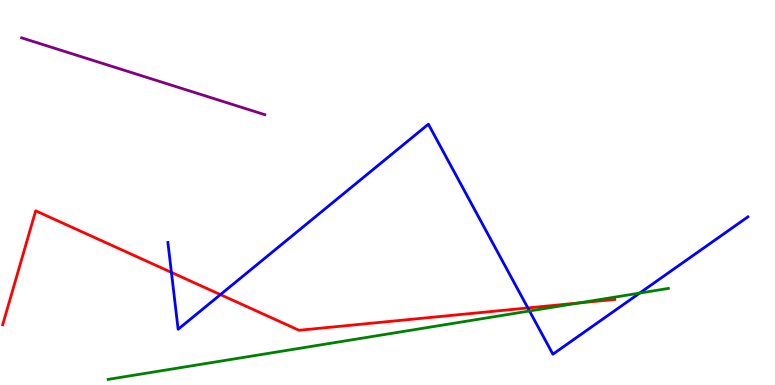[{'lines': ['blue', 'red'], 'intersections': [{'x': 2.21, 'y': 2.92}, {'x': 2.84, 'y': 2.35}, {'x': 6.81, 'y': 2.0}]}, {'lines': ['green', 'red'], 'intersections': [{'x': 7.47, 'y': 2.13}]}, {'lines': ['purple', 'red'], 'intersections': []}, {'lines': ['blue', 'green'], 'intersections': [{'x': 6.83, 'y': 1.92}, {'x': 8.25, 'y': 2.39}]}, {'lines': ['blue', 'purple'], 'intersections': []}, {'lines': ['green', 'purple'], 'intersections': []}]